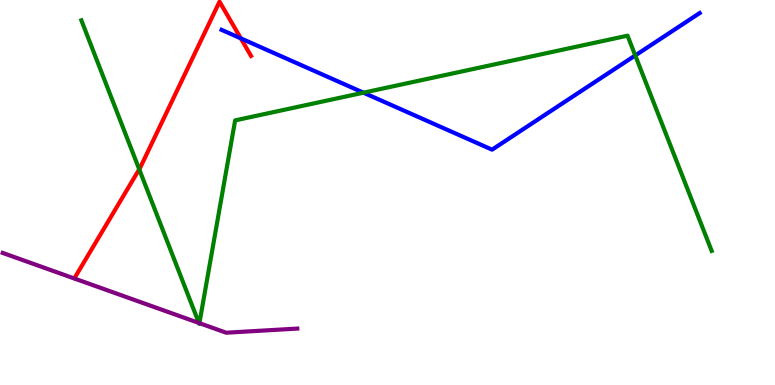[{'lines': ['blue', 'red'], 'intersections': [{'x': 3.11, 'y': 9.0}]}, {'lines': ['green', 'red'], 'intersections': [{'x': 1.8, 'y': 5.6}]}, {'lines': ['purple', 'red'], 'intersections': []}, {'lines': ['blue', 'green'], 'intersections': [{'x': 4.69, 'y': 7.59}, {'x': 8.2, 'y': 8.56}]}, {'lines': ['blue', 'purple'], 'intersections': []}, {'lines': ['green', 'purple'], 'intersections': [{'x': 2.57, 'y': 1.61}, {'x': 2.57, 'y': 1.61}]}]